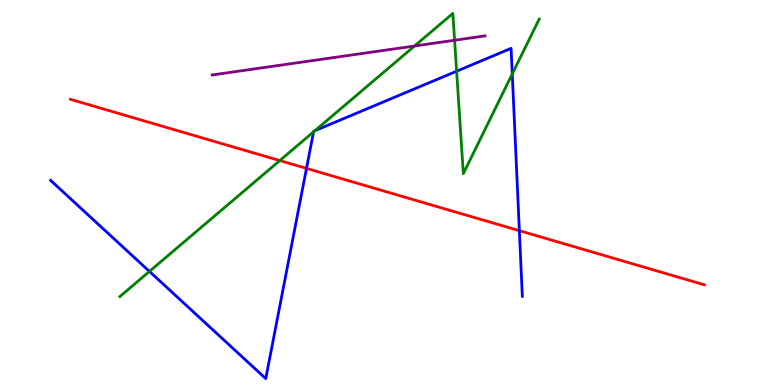[{'lines': ['blue', 'red'], 'intersections': [{'x': 3.95, 'y': 5.63}, {'x': 6.7, 'y': 4.01}]}, {'lines': ['green', 'red'], 'intersections': [{'x': 3.61, 'y': 5.83}]}, {'lines': ['purple', 'red'], 'intersections': []}, {'lines': ['blue', 'green'], 'intersections': [{'x': 1.93, 'y': 2.95}, {'x': 4.05, 'y': 6.58}, {'x': 4.06, 'y': 6.61}, {'x': 5.89, 'y': 8.15}, {'x': 6.61, 'y': 8.08}]}, {'lines': ['blue', 'purple'], 'intersections': []}, {'lines': ['green', 'purple'], 'intersections': [{'x': 5.35, 'y': 8.81}, {'x': 5.87, 'y': 8.95}]}]